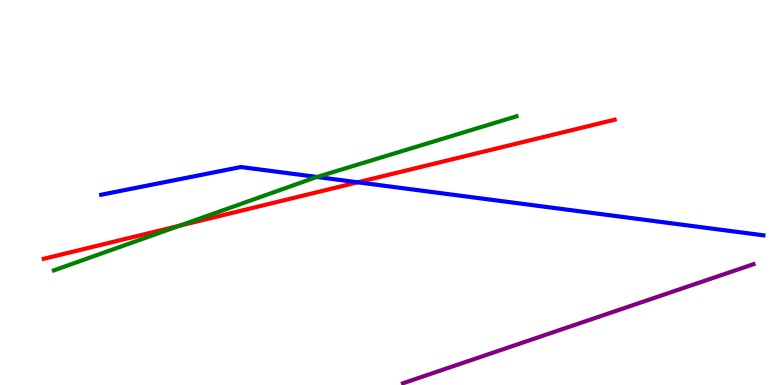[{'lines': ['blue', 'red'], 'intersections': [{'x': 4.62, 'y': 5.26}]}, {'lines': ['green', 'red'], 'intersections': [{'x': 2.32, 'y': 4.14}]}, {'lines': ['purple', 'red'], 'intersections': []}, {'lines': ['blue', 'green'], 'intersections': [{'x': 4.09, 'y': 5.4}]}, {'lines': ['blue', 'purple'], 'intersections': []}, {'lines': ['green', 'purple'], 'intersections': []}]